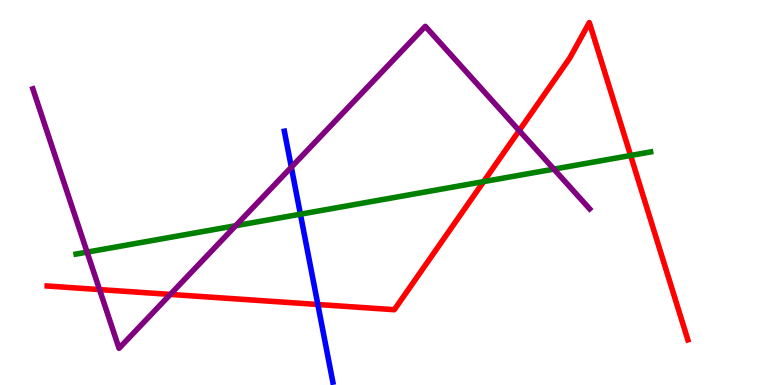[{'lines': ['blue', 'red'], 'intersections': [{'x': 4.1, 'y': 2.09}]}, {'lines': ['green', 'red'], 'intersections': [{'x': 6.24, 'y': 5.28}, {'x': 8.14, 'y': 5.96}]}, {'lines': ['purple', 'red'], 'intersections': [{'x': 1.28, 'y': 2.48}, {'x': 2.2, 'y': 2.35}, {'x': 6.7, 'y': 6.61}]}, {'lines': ['blue', 'green'], 'intersections': [{'x': 3.88, 'y': 4.44}]}, {'lines': ['blue', 'purple'], 'intersections': [{'x': 3.76, 'y': 5.66}]}, {'lines': ['green', 'purple'], 'intersections': [{'x': 1.12, 'y': 3.45}, {'x': 3.04, 'y': 4.14}, {'x': 7.15, 'y': 5.61}]}]